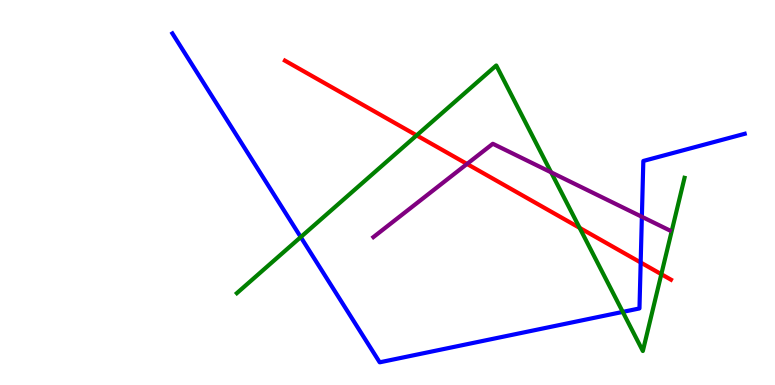[{'lines': ['blue', 'red'], 'intersections': [{'x': 8.27, 'y': 3.18}]}, {'lines': ['green', 'red'], 'intersections': [{'x': 5.38, 'y': 6.48}, {'x': 7.48, 'y': 4.08}, {'x': 8.53, 'y': 2.88}]}, {'lines': ['purple', 'red'], 'intersections': [{'x': 6.03, 'y': 5.74}]}, {'lines': ['blue', 'green'], 'intersections': [{'x': 3.88, 'y': 3.84}, {'x': 8.04, 'y': 1.9}]}, {'lines': ['blue', 'purple'], 'intersections': [{'x': 8.28, 'y': 4.37}]}, {'lines': ['green', 'purple'], 'intersections': [{'x': 7.11, 'y': 5.52}]}]